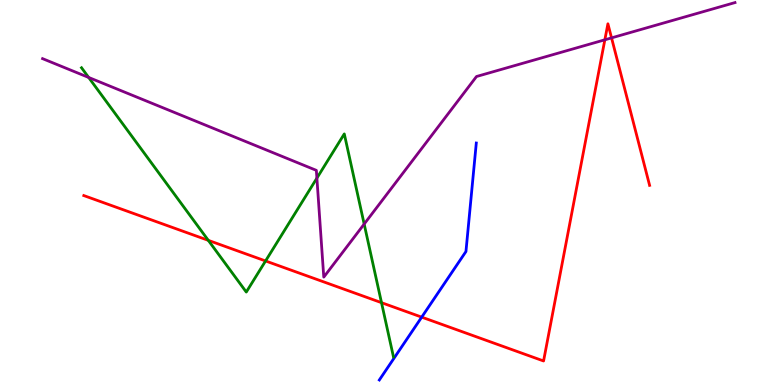[{'lines': ['blue', 'red'], 'intersections': [{'x': 5.44, 'y': 1.76}]}, {'lines': ['green', 'red'], 'intersections': [{'x': 2.69, 'y': 3.76}, {'x': 3.43, 'y': 3.22}, {'x': 4.92, 'y': 2.14}]}, {'lines': ['purple', 'red'], 'intersections': [{'x': 7.8, 'y': 8.97}, {'x': 7.89, 'y': 9.02}]}, {'lines': ['blue', 'green'], 'intersections': []}, {'lines': ['blue', 'purple'], 'intersections': []}, {'lines': ['green', 'purple'], 'intersections': [{'x': 1.14, 'y': 7.99}, {'x': 4.09, 'y': 5.37}, {'x': 4.7, 'y': 4.18}]}]